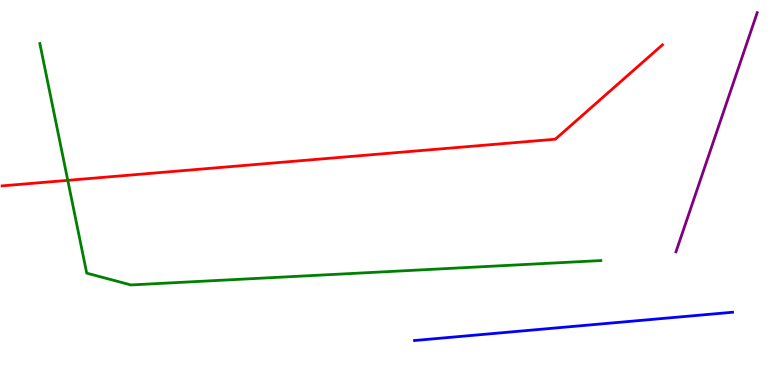[{'lines': ['blue', 'red'], 'intersections': []}, {'lines': ['green', 'red'], 'intersections': [{'x': 0.875, 'y': 5.32}]}, {'lines': ['purple', 'red'], 'intersections': []}, {'lines': ['blue', 'green'], 'intersections': []}, {'lines': ['blue', 'purple'], 'intersections': []}, {'lines': ['green', 'purple'], 'intersections': []}]